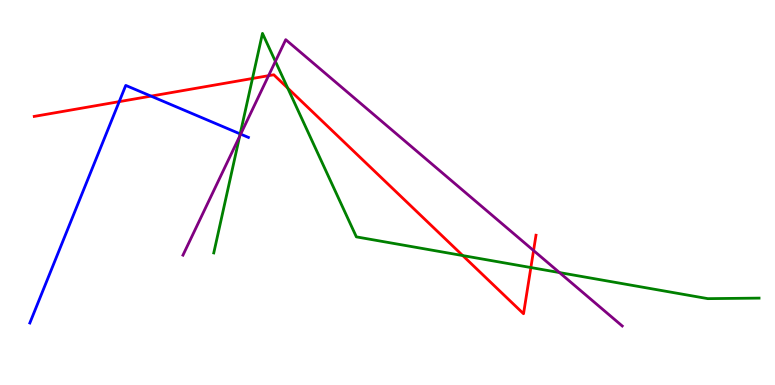[{'lines': ['blue', 'red'], 'intersections': [{'x': 1.54, 'y': 7.36}, {'x': 1.95, 'y': 7.5}]}, {'lines': ['green', 'red'], 'intersections': [{'x': 3.26, 'y': 7.96}, {'x': 3.71, 'y': 7.71}, {'x': 5.97, 'y': 3.36}, {'x': 6.85, 'y': 3.05}]}, {'lines': ['purple', 'red'], 'intersections': [{'x': 3.47, 'y': 8.03}, {'x': 6.88, 'y': 3.49}]}, {'lines': ['blue', 'green'], 'intersections': [{'x': 3.1, 'y': 6.52}]}, {'lines': ['blue', 'purple'], 'intersections': [{'x': 3.11, 'y': 6.52}]}, {'lines': ['green', 'purple'], 'intersections': [{'x': 3.09, 'y': 6.46}, {'x': 3.55, 'y': 8.41}, {'x': 7.22, 'y': 2.92}]}]